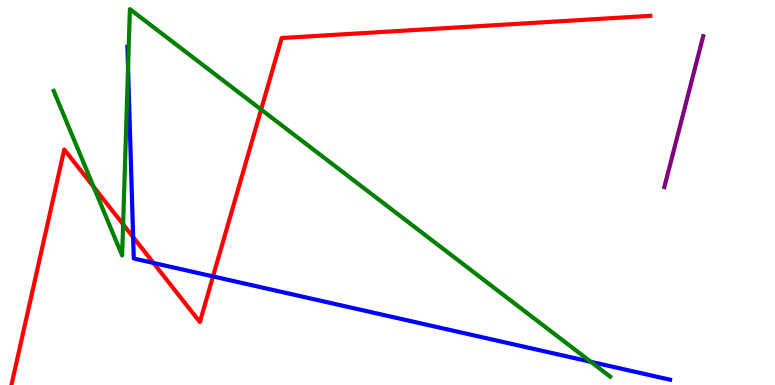[{'lines': ['blue', 'red'], 'intersections': [{'x': 1.72, 'y': 3.84}, {'x': 1.98, 'y': 3.17}, {'x': 2.75, 'y': 2.82}]}, {'lines': ['green', 'red'], 'intersections': [{'x': 1.21, 'y': 5.15}, {'x': 1.59, 'y': 4.17}, {'x': 3.37, 'y': 7.15}]}, {'lines': ['purple', 'red'], 'intersections': []}, {'lines': ['blue', 'green'], 'intersections': [{'x': 1.65, 'y': 8.24}, {'x': 7.62, 'y': 0.603}]}, {'lines': ['blue', 'purple'], 'intersections': []}, {'lines': ['green', 'purple'], 'intersections': []}]